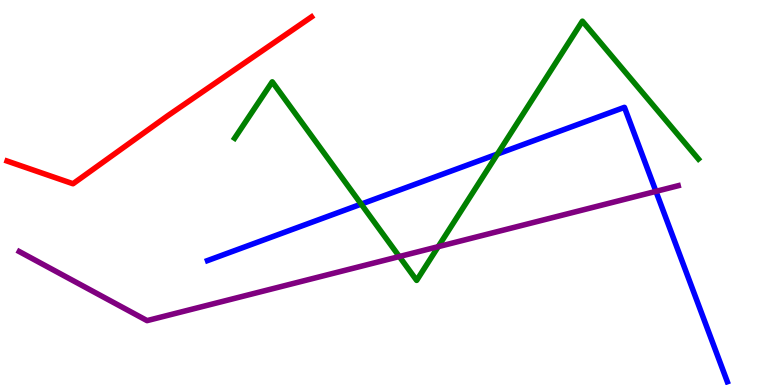[{'lines': ['blue', 'red'], 'intersections': []}, {'lines': ['green', 'red'], 'intersections': []}, {'lines': ['purple', 'red'], 'intersections': []}, {'lines': ['blue', 'green'], 'intersections': [{'x': 4.66, 'y': 4.7}, {'x': 6.42, 'y': 6.0}]}, {'lines': ['blue', 'purple'], 'intersections': [{'x': 8.46, 'y': 5.03}]}, {'lines': ['green', 'purple'], 'intersections': [{'x': 5.15, 'y': 3.34}, {'x': 5.65, 'y': 3.59}]}]